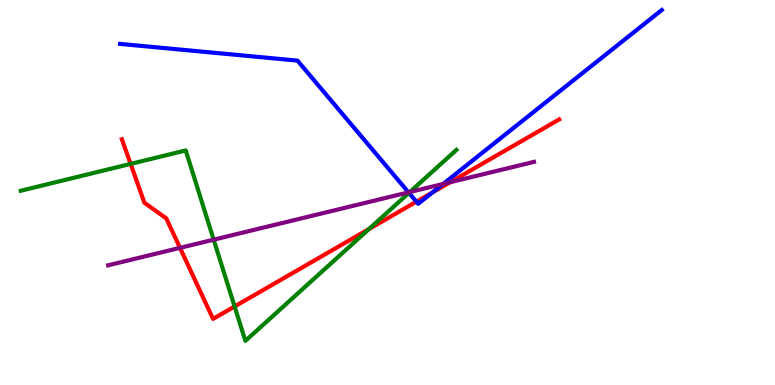[{'lines': ['blue', 'red'], 'intersections': [{'x': 5.37, 'y': 4.76}, {'x': 5.58, 'y': 5.0}]}, {'lines': ['green', 'red'], 'intersections': [{'x': 1.69, 'y': 5.74}, {'x': 3.03, 'y': 2.04}, {'x': 4.76, 'y': 4.05}]}, {'lines': ['purple', 'red'], 'intersections': [{'x': 2.32, 'y': 3.56}, {'x': 5.81, 'y': 5.27}]}, {'lines': ['blue', 'green'], 'intersections': [{'x': 5.28, 'y': 4.99}]}, {'lines': ['blue', 'purple'], 'intersections': [{'x': 5.27, 'y': 5.0}, {'x': 5.72, 'y': 5.22}]}, {'lines': ['green', 'purple'], 'intersections': [{'x': 2.76, 'y': 3.77}, {'x': 5.29, 'y': 5.01}]}]